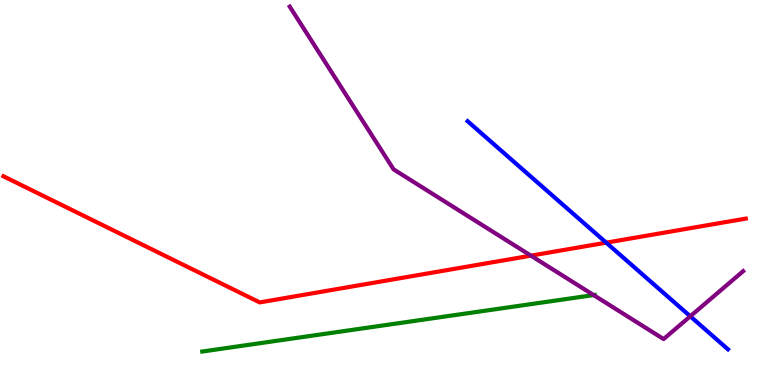[{'lines': ['blue', 'red'], 'intersections': [{'x': 7.82, 'y': 3.7}]}, {'lines': ['green', 'red'], 'intersections': []}, {'lines': ['purple', 'red'], 'intersections': [{'x': 6.85, 'y': 3.36}]}, {'lines': ['blue', 'green'], 'intersections': []}, {'lines': ['blue', 'purple'], 'intersections': [{'x': 8.91, 'y': 1.78}]}, {'lines': ['green', 'purple'], 'intersections': [{'x': 7.66, 'y': 2.34}]}]